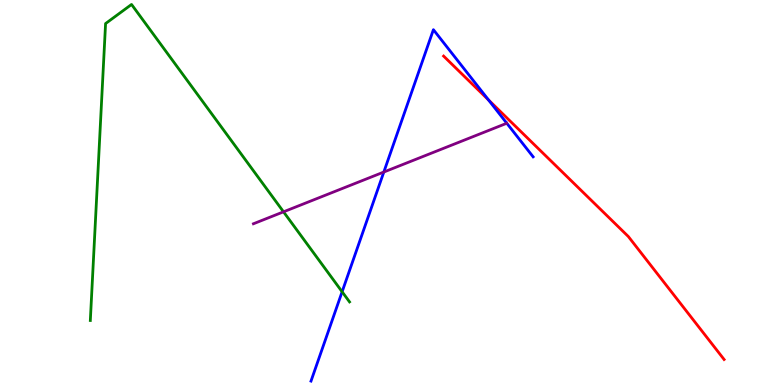[{'lines': ['blue', 'red'], 'intersections': [{'x': 6.3, 'y': 7.4}]}, {'lines': ['green', 'red'], 'intersections': []}, {'lines': ['purple', 'red'], 'intersections': []}, {'lines': ['blue', 'green'], 'intersections': [{'x': 4.41, 'y': 2.42}]}, {'lines': ['blue', 'purple'], 'intersections': [{'x': 4.95, 'y': 5.53}]}, {'lines': ['green', 'purple'], 'intersections': [{'x': 3.66, 'y': 4.5}]}]